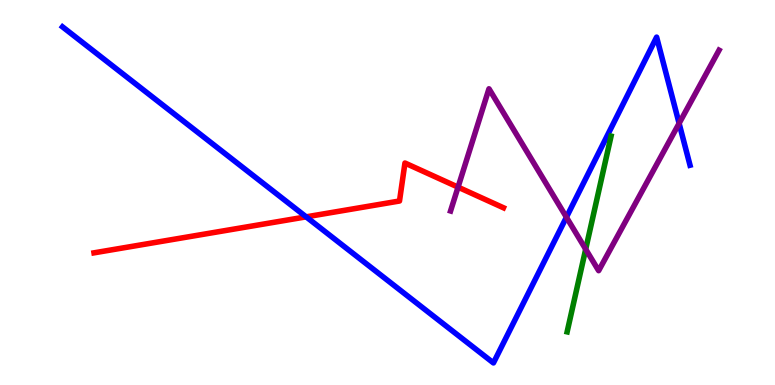[{'lines': ['blue', 'red'], 'intersections': [{'x': 3.95, 'y': 4.37}]}, {'lines': ['green', 'red'], 'intersections': []}, {'lines': ['purple', 'red'], 'intersections': [{'x': 5.91, 'y': 5.14}]}, {'lines': ['blue', 'green'], 'intersections': []}, {'lines': ['blue', 'purple'], 'intersections': [{'x': 7.31, 'y': 4.36}, {'x': 8.76, 'y': 6.8}]}, {'lines': ['green', 'purple'], 'intersections': [{'x': 7.56, 'y': 3.53}]}]